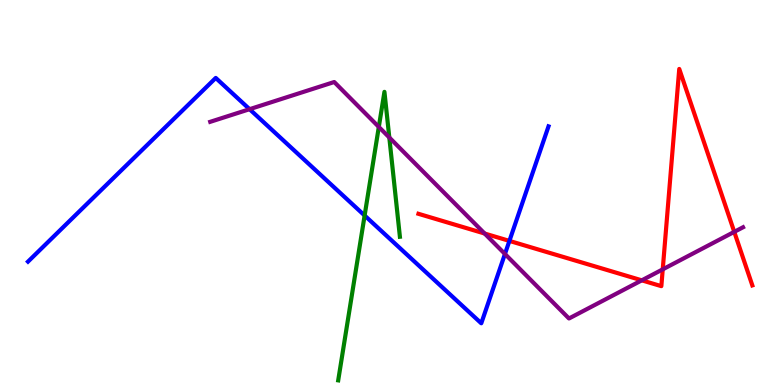[{'lines': ['blue', 'red'], 'intersections': [{'x': 6.57, 'y': 3.74}]}, {'lines': ['green', 'red'], 'intersections': []}, {'lines': ['purple', 'red'], 'intersections': [{'x': 6.25, 'y': 3.93}, {'x': 8.28, 'y': 2.72}, {'x': 8.55, 'y': 3.0}, {'x': 9.47, 'y': 3.98}]}, {'lines': ['blue', 'green'], 'intersections': [{'x': 4.7, 'y': 4.4}]}, {'lines': ['blue', 'purple'], 'intersections': [{'x': 3.22, 'y': 7.16}, {'x': 6.52, 'y': 3.4}]}, {'lines': ['green', 'purple'], 'intersections': [{'x': 4.89, 'y': 6.7}, {'x': 5.02, 'y': 6.43}]}]